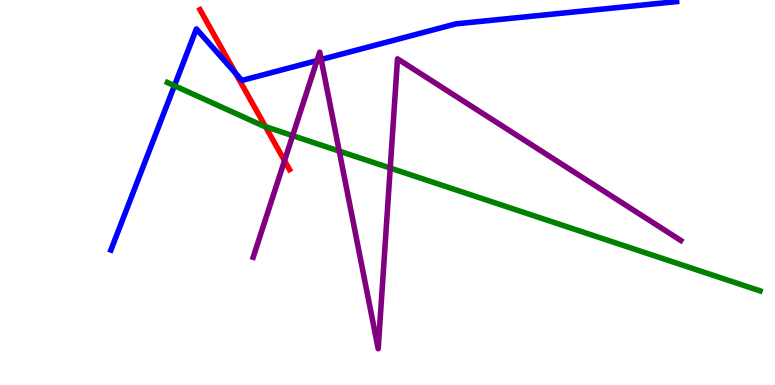[{'lines': ['blue', 'red'], 'intersections': [{'x': 3.04, 'y': 8.1}]}, {'lines': ['green', 'red'], 'intersections': [{'x': 3.43, 'y': 6.71}]}, {'lines': ['purple', 'red'], 'intersections': [{'x': 3.67, 'y': 5.83}]}, {'lines': ['blue', 'green'], 'intersections': [{'x': 2.25, 'y': 7.77}]}, {'lines': ['blue', 'purple'], 'intersections': [{'x': 4.09, 'y': 8.43}, {'x': 4.14, 'y': 8.45}]}, {'lines': ['green', 'purple'], 'intersections': [{'x': 3.78, 'y': 6.48}, {'x': 4.38, 'y': 6.07}, {'x': 5.04, 'y': 5.63}]}]